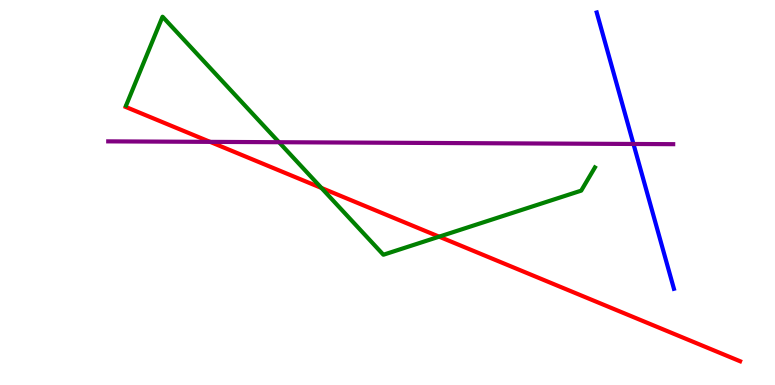[{'lines': ['blue', 'red'], 'intersections': []}, {'lines': ['green', 'red'], 'intersections': [{'x': 4.15, 'y': 5.12}, {'x': 5.67, 'y': 3.85}]}, {'lines': ['purple', 'red'], 'intersections': [{'x': 2.71, 'y': 6.32}]}, {'lines': ['blue', 'green'], 'intersections': []}, {'lines': ['blue', 'purple'], 'intersections': [{'x': 8.17, 'y': 6.26}]}, {'lines': ['green', 'purple'], 'intersections': [{'x': 3.6, 'y': 6.31}]}]